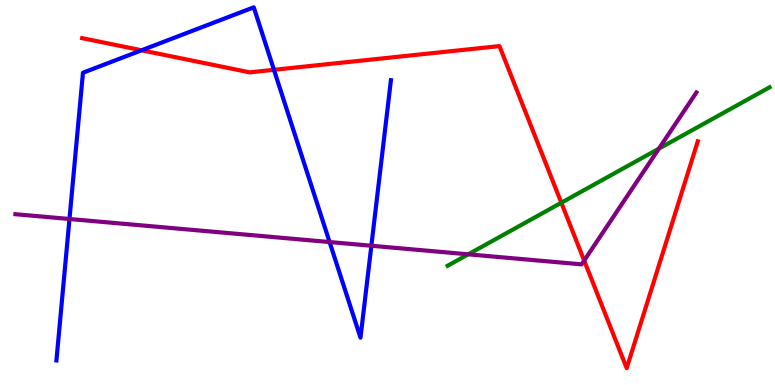[{'lines': ['blue', 'red'], 'intersections': [{'x': 1.83, 'y': 8.69}, {'x': 3.53, 'y': 8.19}]}, {'lines': ['green', 'red'], 'intersections': [{'x': 7.24, 'y': 4.73}]}, {'lines': ['purple', 'red'], 'intersections': [{'x': 7.54, 'y': 3.23}]}, {'lines': ['blue', 'green'], 'intersections': []}, {'lines': ['blue', 'purple'], 'intersections': [{'x': 0.896, 'y': 4.31}, {'x': 4.25, 'y': 3.71}, {'x': 4.79, 'y': 3.62}]}, {'lines': ['green', 'purple'], 'intersections': [{'x': 6.04, 'y': 3.39}, {'x': 8.5, 'y': 6.14}]}]